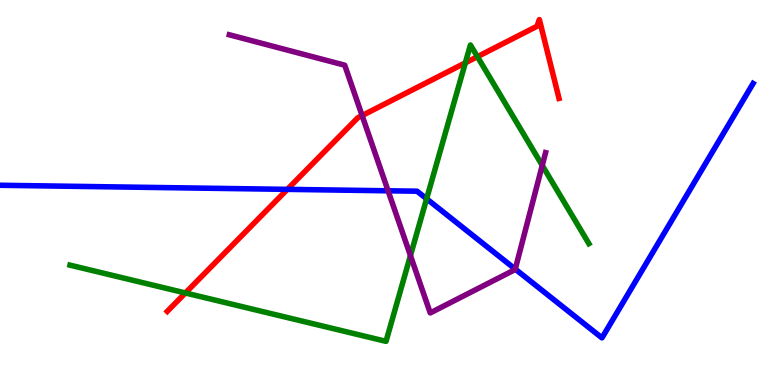[{'lines': ['blue', 'red'], 'intersections': [{'x': 3.71, 'y': 5.08}]}, {'lines': ['green', 'red'], 'intersections': [{'x': 2.39, 'y': 2.39}, {'x': 6.0, 'y': 8.37}, {'x': 6.16, 'y': 8.53}]}, {'lines': ['purple', 'red'], 'intersections': [{'x': 4.67, 'y': 7.0}]}, {'lines': ['blue', 'green'], 'intersections': [{'x': 5.5, 'y': 4.84}]}, {'lines': ['blue', 'purple'], 'intersections': [{'x': 5.01, 'y': 5.04}, {'x': 6.65, 'y': 3.01}]}, {'lines': ['green', 'purple'], 'intersections': [{'x': 5.3, 'y': 3.36}, {'x': 7.0, 'y': 5.7}]}]